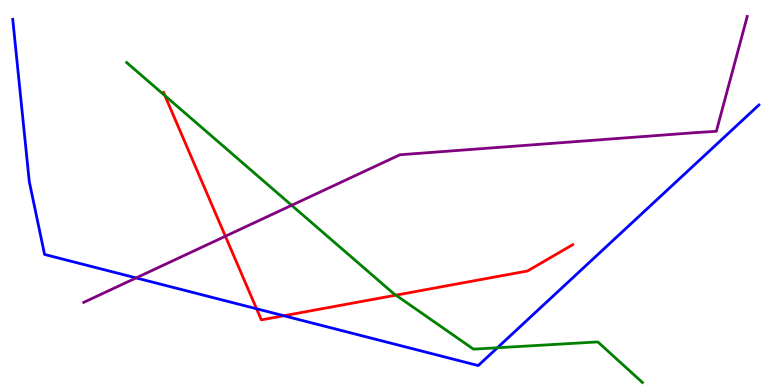[{'lines': ['blue', 'red'], 'intersections': [{'x': 3.31, 'y': 1.98}, {'x': 3.66, 'y': 1.8}]}, {'lines': ['green', 'red'], 'intersections': [{'x': 2.13, 'y': 7.52}, {'x': 5.11, 'y': 2.33}]}, {'lines': ['purple', 'red'], 'intersections': [{'x': 2.91, 'y': 3.86}]}, {'lines': ['blue', 'green'], 'intersections': [{'x': 6.42, 'y': 0.967}]}, {'lines': ['blue', 'purple'], 'intersections': [{'x': 1.76, 'y': 2.78}]}, {'lines': ['green', 'purple'], 'intersections': [{'x': 3.76, 'y': 4.67}]}]